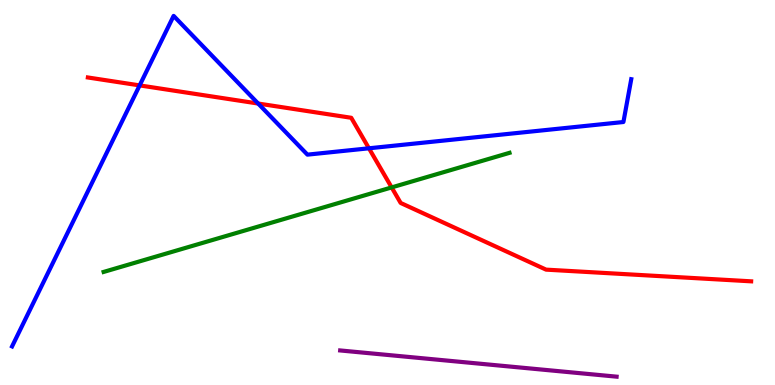[{'lines': ['blue', 'red'], 'intersections': [{'x': 1.8, 'y': 7.78}, {'x': 3.33, 'y': 7.31}, {'x': 4.76, 'y': 6.15}]}, {'lines': ['green', 'red'], 'intersections': [{'x': 5.05, 'y': 5.13}]}, {'lines': ['purple', 'red'], 'intersections': []}, {'lines': ['blue', 'green'], 'intersections': []}, {'lines': ['blue', 'purple'], 'intersections': []}, {'lines': ['green', 'purple'], 'intersections': []}]